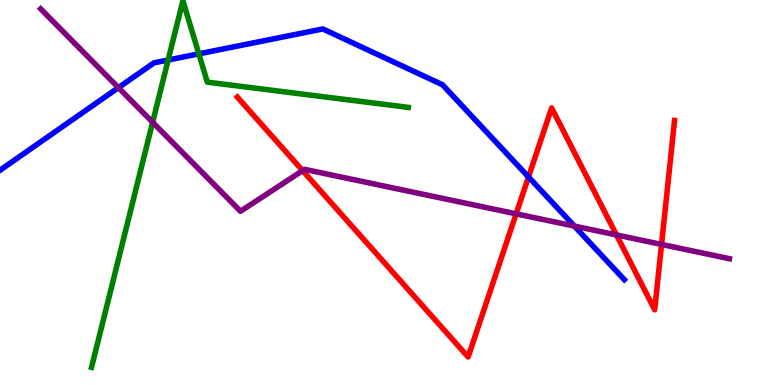[{'lines': ['blue', 'red'], 'intersections': [{'x': 6.82, 'y': 5.4}]}, {'lines': ['green', 'red'], 'intersections': []}, {'lines': ['purple', 'red'], 'intersections': [{'x': 3.9, 'y': 5.57}, {'x': 6.66, 'y': 4.45}, {'x': 7.95, 'y': 3.9}, {'x': 8.54, 'y': 3.65}]}, {'lines': ['blue', 'green'], 'intersections': [{'x': 2.17, 'y': 8.44}, {'x': 2.57, 'y': 8.6}]}, {'lines': ['blue', 'purple'], 'intersections': [{'x': 1.53, 'y': 7.72}, {'x': 7.41, 'y': 4.13}]}, {'lines': ['green', 'purple'], 'intersections': [{'x': 1.97, 'y': 6.82}]}]